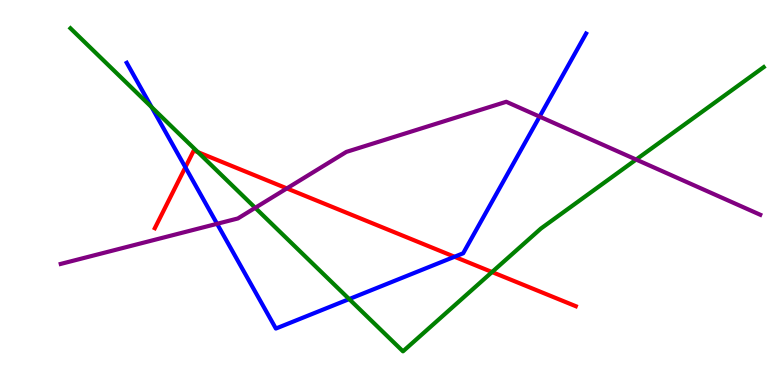[{'lines': ['blue', 'red'], 'intersections': [{'x': 2.39, 'y': 5.66}, {'x': 5.86, 'y': 3.33}]}, {'lines': ['green', 'red'], 'intersections': [{'x': 2.55, 'y': 6.05}, {'x': 6.35, 'y': 2.93}]}, {'lines': ['purple', 'red'], 'intersections': [{'x': 3.7, 'y': 5.11}]}, {'lines': ['blue', 'green'], 'intersections': [{'x': 1.96, 'y': 7.22}, {'x': 4.51, 'y': 2.23}]}, {'lines': ['blue', 'purple'], 'intersections': [{'x': 2.8, 'y': 4.19}, {'x': 6.96, 'y': 6.97}]}, {'lines': ['green', 'purple'], 'intersections': [{'x': 3.29, 'y': 4.6}, {'x': 8.21, 'y': 5.86}]}]